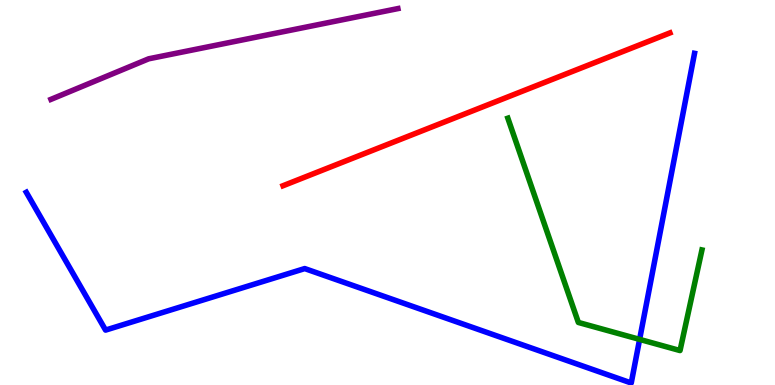[{'lines': ['blue', 'red'], 'intersections': []}, {'lines': ['green', 'red'], 'intersections': []}, {'lines': ['purple', 'red'], 'intersections': []}, {'lines': ['blue', 'green'], 'intersections': [{'x': 8.25, 'y': 1.18}]}, {'lines': ['blue', 'purple'], 'intersections': []}, {'lines': ['green', 'purple'], 'intersections': []}]